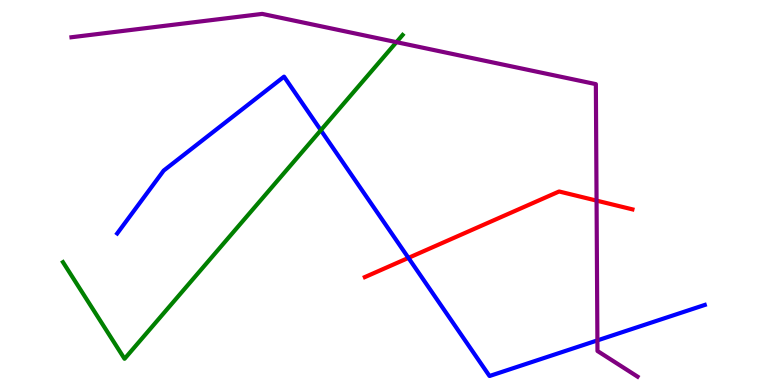[{'lines': ['blue', 'red'], 'intersections': [{'x': 5.27, 'y': 3.3}]}, {'lines': ['green', 'red'], 'intersections': []}, {'lines': ['purple', 'red'], 'intersections': [{'x': 7.7, 'y': 4.79}]}, {'lines': ['blue', 'green'], 'intersections': [{'x': 4.14, 'y': 6.62}]}, {'lines': ['blue', 'purple'], 'intersections': [{'x': 7.71, 'y': 1.16}]}, {'lines': ['green', 'purple'], 'intersections': [{'x': 5.12, 'y': 8.91}]}]